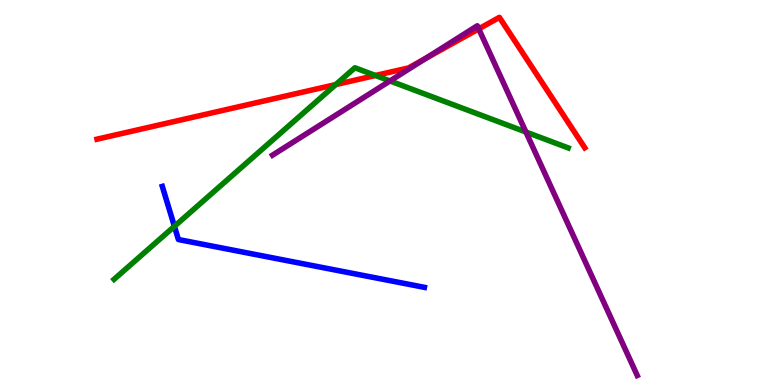[{'lines': ['blue', 'red'], 'intersections': []}, {'lines': ['green', 'red'], 'intersections': [{'x': 4.33, 'y': 7.8}, {'x': 4.84, 'y': 8.04}]}, {'lines': ['purple', 'red'], 'intersections': [{'x': 5.5, 'y': 8.49}, {'x': 6.18, 'y': 9.25}]}, {'lines': ['blue', 'green'], 'intersections': [{'x': 2.25, 'y': 4.12}]}, {'lines': ['blue', 'purple'], 'intersections': []}, {'lines': ['green', 'purple'], 'intersections': [{'x': 5.03, 'y': 7.9}, {'x': 6.79, 'y': 6.57}]}]